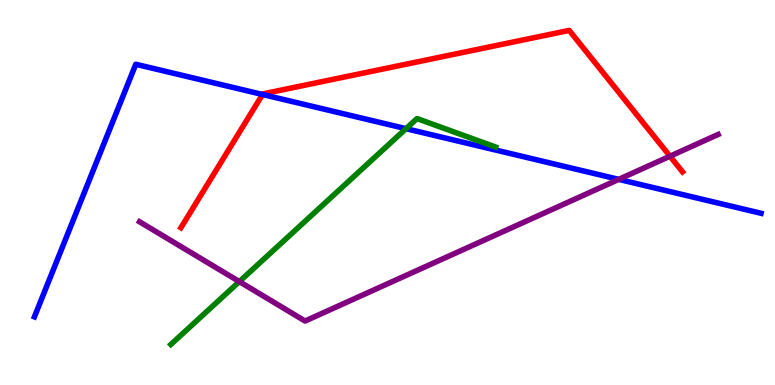[{'lines': ['blue', 'red'], 'intersections': [{'x': 3.39, 'y': 7.55}]}, {'lines': ['green', 'red'], 'intersections': []}, {'lines': ['purple', 'red'], 'intersections': [{'x': 8.65, 'y': 5.94}]}, {'lines': ['blue', 'green'], 'intersections': [{'x': 5.24, 'y': 6.66}]}, {'lines': ['blue', 'purple'], 'intersections': [{'x': 7.98, 'y': 5.34}]}, {'lines': ['green', 'purple'], 'intersections': [{'x': 3.09, 'y': 2.69}]}]